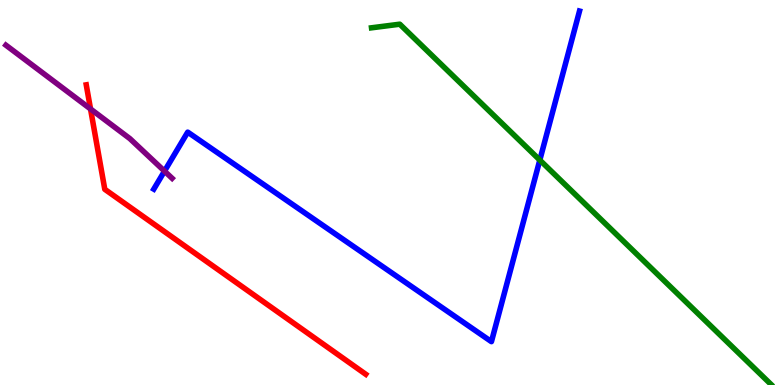[{'lines': ['blue', 'red'], 'intersections': []}, {'lines': ['green', 'red'], 'intersections': []}, {'lines': ['purple', 'red'], 'intersections': [{'x': 1.17, 'y': 7.17}]}, {'lines': ['blue', 'green'], 'intersections': [{'x': 6.97, 'y': 5.84}]}, {'lines': ['blue', 'purple'], 'intersections': [{'x': 2.12, 'y': 5.55}]}, {'lines': ['green', 'purple'], 'intersections': []}]